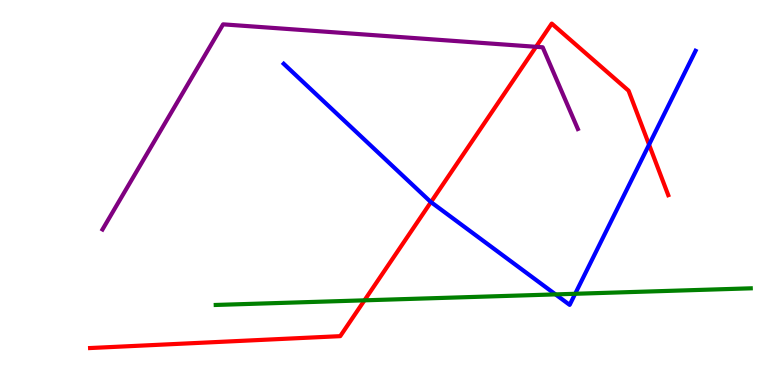[{'lines': ['blue', 'red'], 'intersections': [{'x': 5.56, 'y': 4.75}, {'x': 8.38, 'y': 6.24}]}, {'lines': ['green', 'red'], 'intersections': [{'x': 4.7, 'y': 2.2}]}, {'lines': ['purple', 'red'], 'intersections': [{'x': 6.92, 'y': 8.78}]}, {'lines': ['blue', 'green'], 'intersections': [{'x': 7.17, 'y': 2.35}, {'x': 7.42, 'y': 2.37}]}, {'lines': ['blue', 'purple'], 'intersections': []}, {'lines': ['green', 'purple'], 'intersections': []}]